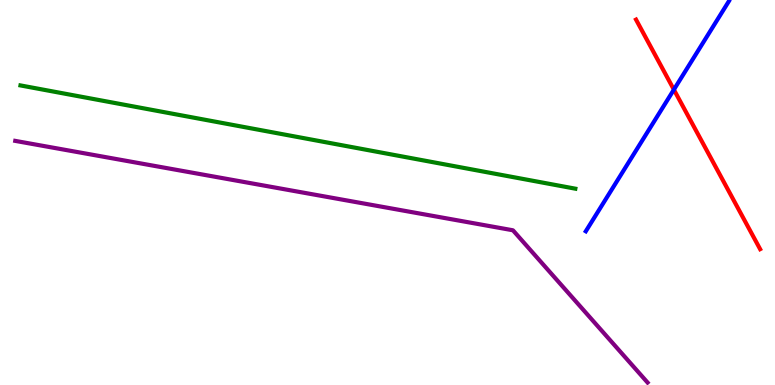[{'lines': ['blue', 'red'], 'intersections': [{'x': 8.7, 'y': 7.67}]}, {'lines': ['green', 'red'], 'intersections': []}, {'lines': ['purple', 'red'], 'intersections': []}, {'lines': ['blue', 'green'], 'intersections': []}, {'lines': ['blue', 'purple'], 'intersections': []}, {'lines': ['green', 'purple'], 'intersections': []}]